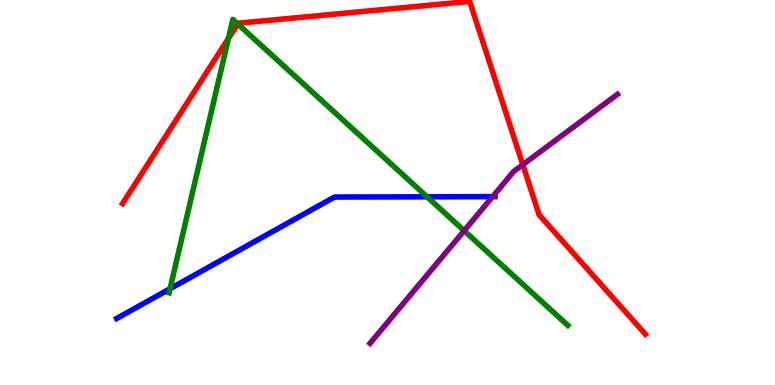[{'lines': ['blue', 'red'], 'intersections': []}, {'lines': ['green', 'red'], 'intersections': [{'x': 2.95, 'y': 9.0}, {'x': 3.07, 'y': 9.38}]}, {'lines': ['purple', 'red'], 'intersections': [{'x': 6.75, 'y': 5.72}]}, {'lines': ['blue', 'green'], 'intersections': [{'x': 2.19, 'y': 2.5}, {'x': 5.51, 'y': 4.89}]}, {'lines': ['blue', 'purple'], 'intersections': [{'x': 6.36, 'y': 4.89}]}, {'lines': ['green', 'purple'], 'intersections': [{'x': 5.99, 'y': 4.01}]}]